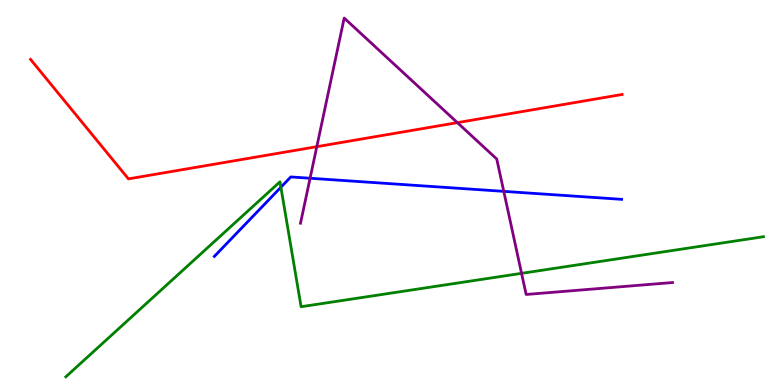[{'lines': ['blue', 'red'], 'intersections': []}, {'lines': ['green', 'red'], 'intersections': []}, {'lines': ['purple', 'red'], 'intersections': [{'x': 4.09, 'y': 6.19}, {'x': 5.9, 'y': 6.81}]}, {'lines': ['blue', 'green'], 'intersections': [{'x': 3.62, 'y': 5.14}]}, {'lines': ['blue', 'purple'], 'intersections': [{'x': 4.0, 'y': 5.37}, {'x': 6.5, 'y': 5.03}]}, {'lines': ['green', 'purple'], 'intersections': [{'x': 6.73, 'y': 2.9}]}]